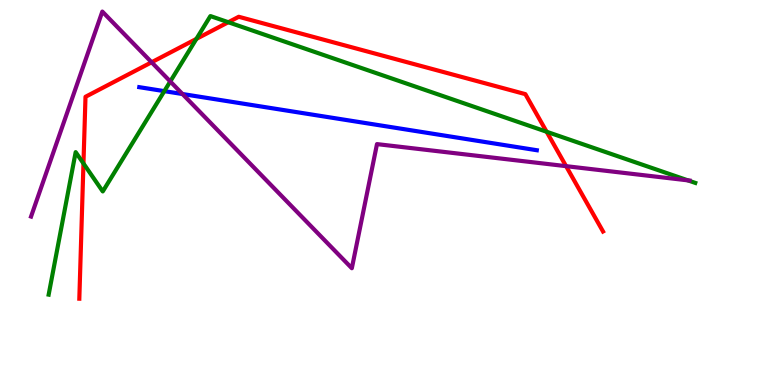[{'lines': ['blue', 'red'], 'intersections': []}, {'lines': ['green', 'red'], 'intersections': [{'x': 1.08, 'y': 5.75}, {'x': 2.53, 'y': 8.99}, {'x': 2.95, 'y': 9.42}, {'x': 7.05, 'y': 6.58}]}, {'lines': ['purple', 'red'], 'intersections': [{'x': 1.96, 'y': 8.38}, {'x': 7.3, 'y': 5.68}]}, {'lines': ['blue', 'green'], 'intersections': [{'x': 2.12, 'y': 7.63}]}, {'lines': ['blue', 'purple'], 'intersections': [{'x': 2.35, 'y': 7.56}]}, {'lines': ['green', 'purple'], 'intersections': [{'x': 2.2, 'y': 7.88}, {'x': 8.88, 'y': 5.32}]}]